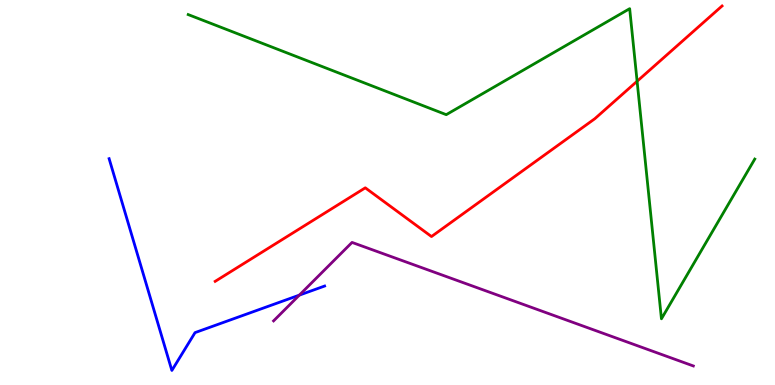[{'lines': ['blue', 'red'], 'intersections': []}, {'lines': ['green', 'red'], 'intersections': [{'x': 8.22, 'y': 7.89}]}, {'lines': ['purple', 'red'], 'intersections': []}, {'lines': ['blue', 'green'], 'intersections': []}, {'lines': ['blue', 'purple'], 'intersections': [{'x': 3.86, 'y': 2.33}]}, {'lines': ['green', 'purple'], 'intersections': []}]